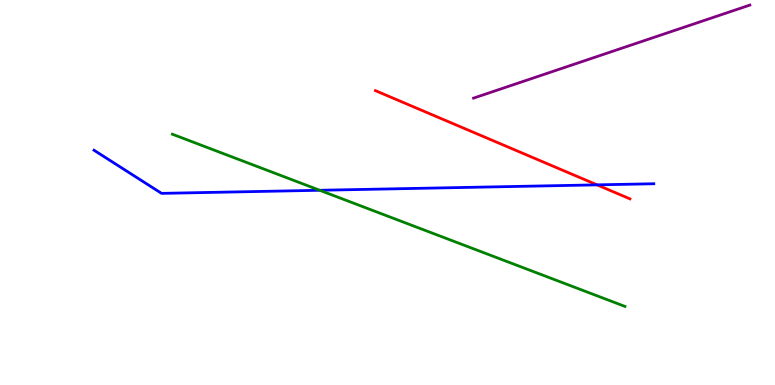[{'lines': ['blue', 'red'], 'intersections': [{'x': 7.7, 'y': 5.2}]}, {'lines': ['green', 'red'], 'intersections': []}, {'lines': ['purple', 'red'], 'intersections': []}, {'lines': ['blue', 'green'], 'intersections': [{'x': 4.13, 'y': 5.06}]}, {'lines': ['blue', 'purple'], 'intersections': []}, {'lines': ['green', 'purple'], 'intersections': []}]